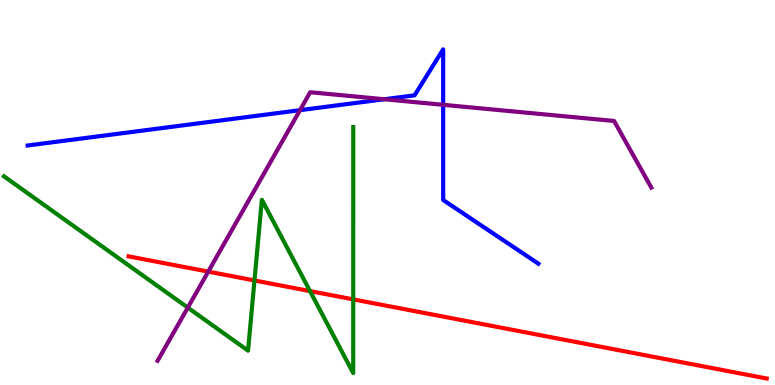[{'lines': ['blue', 'red'], 'intersections': []}, {'lines': ['green', 'red'], 'intersections': [{'x': 3.28, 'y': 2.72}, {'x': 4.0, 'y': 2.44}, {'x': 4.56, 'y': 2.22}]}, {'lines': ['purple', 'red'], 'intersections': [{'x': 2.69, 'y': 2.94}]}, {'lines': ['blue', 'green'], 'intersections': []}, {'lines': ['blue', 'purple'], 'intersections': [{'x': 3.87, 'y': 7.14}, {'x': 4.96, 'y': 7.42}, {'x': 5.72, 'y': 7.28}]}, {'lines': ['green', 'purple'], 'intersections': [{'x': 2.42, 'y': 2.01}]}]